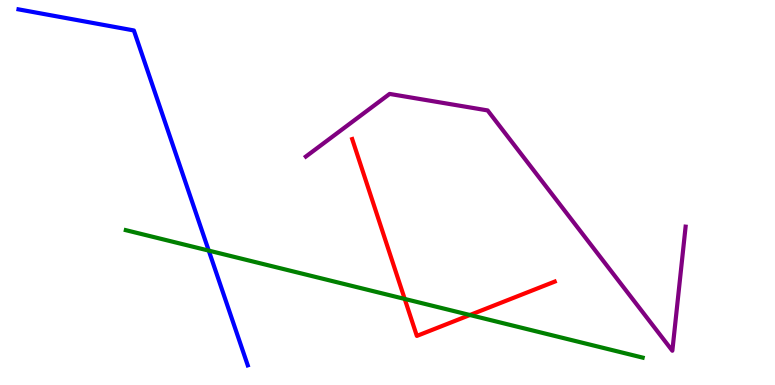[{'lines': ['blue', 'red'], 'intersections': []}, {'lines': ['green', 'red'], 'intersections': [{'x': 5.22, 'y': 2.24}, {'x': 6.06, 'y': 1.82}]}, {'lines': ['purple', 'red'], 'intersections': []}, {'lines': ['blue', 'green'], 'intersections': [{'x': 2.69, 'y': 3.49}]}, {'lines': ['blue', 'purple'], 'intersections': []}, {'lines': ['green', 'purple'], 'intersections': []}]